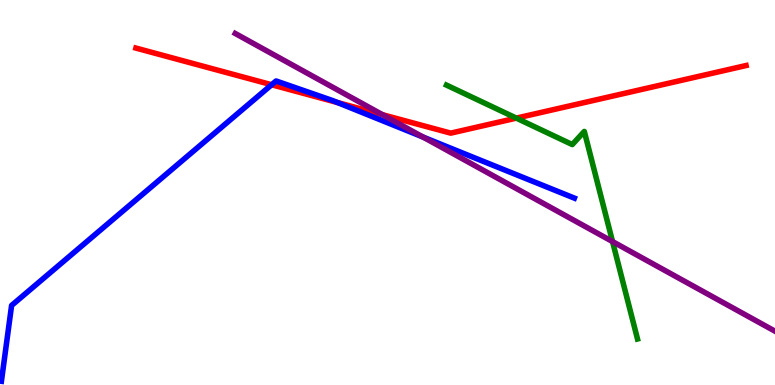[{'lines': ['blue', 'red'], 'intersections': [{'x': 3.5, 'y': 7.8}, {'x': 4.35, 'y': 7.34}]}, {'lines': ['green', 'red'], 'intersections': [{'x': 6.66, 'y': 6.93}]}, {'lines': ['purple', 'red'], 'intersections': [{'x': 4.94, 'y': 7.02}]}, {'lines': ['blue', 'green'], 'intersections': []}, {'lines': ['blue', 'purple'], 'intersections': [{'x': 5.46, 'y': 6.44}]}, {'lines': ['green', 'purple'], 'intersections': [{'x': 7.9, 'y': 3.73}]}]